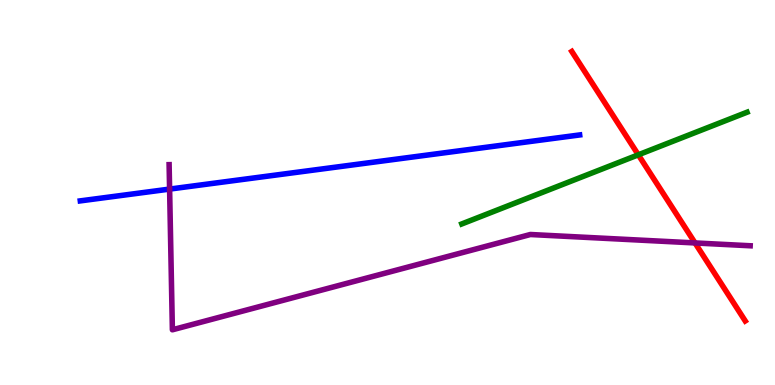[{'lines': ['blue', 'red'], 'intersections': []}, {'lines': ['green', 'red'], 'intersections': [{'x': 8.24, 'y': 5.98}]}, {'lines': ['purple', 'red'], 'intersections': [{'x': 8.97, 'y': 3.69}]}, {'lines': ['blue', 'green'], 'intersections': []}, {'lines': ['blue', 'purple'], 'intersections': [{'x': 2.19, 'y': 5.09}]}, {'lines': ['green', 'purple'], 'intersections': []}]